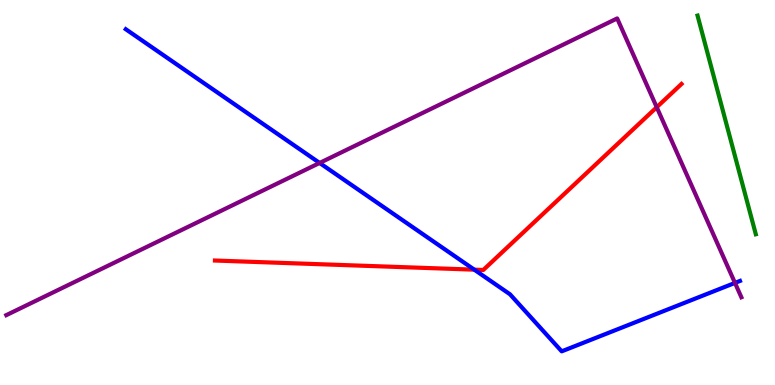[{'lines': ['blue', 'red'], 'intersections': [{'x': 6.12, 'y': 3.0}]}, {'lines': ['green', 'red'], 'intersections': []}, {'lines': ['purple', 'red'], 'intersections': [{'x': 8.47, 'y': 7.21}]}, {'lines': ['blue', 'green'], 'intersections': []}, {'lines': ['blue', 'purple'], 'intersections': [{'x': 4.12, 'y': 5.77}, {'x': 9.48, 'y': 2.65}]}, {'lines': ['green', 'purple'], 'intersections': []}]